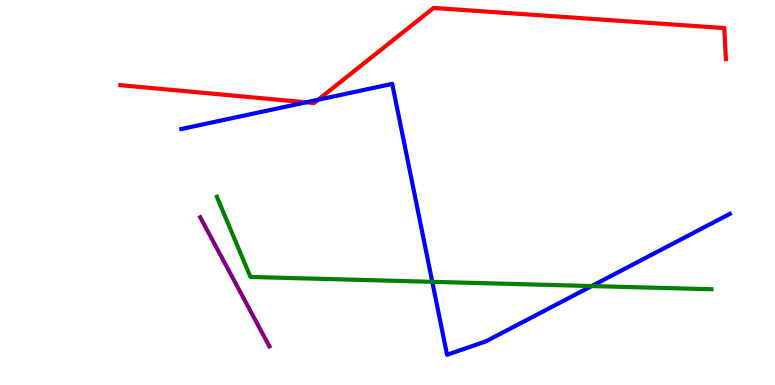[{'lines': ['blue', 'red'], 'intersections': [{'x': 3.95, 'y': 7.34}, {'x': 4.1, 'y': 7.41}]}, {'lines': ['green', 'red'], 'intersections': []}, {'lines': ['purple', 'red'], 'intersections': []}, {'lines': ['blue', 'green'], 'intersections': [{'x': 5.58, 'y': 2.68}, {'x': 7.63, 'y': 2.57}]}, {'lines': ['blue', 'purple'], 'intersections': []}, {'lines': ['green', 'purple'], 'intersections': []}]